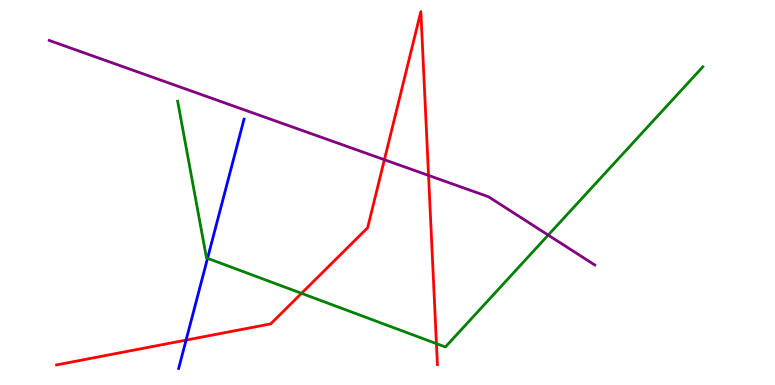[{'lines': ['blue', 'red'], 'intersections': [{'x': 2.4, 'y': 1.17}]}, {'lines': ['green', 'red'], 'intersections': [{'x': 3.89, 'y': 2.38}, {'x': 5.63, 'y': 1.07}]}, {'lines': ['purple', 'red'], 'intersections': [{'x': 4.96, 'y': 5.85}, {'x': 5.53, 'y': 5.44}]}, {'lines': ['blue', 'green'], 'intersections': [{'x': 2.68, 'y': 3.29}]}, {'lines': ['blue', 'purple'], 'intersections': []}, {'lines': ['green', 'purple'], 'intersections': [{'x': 7.07, 'y': 3.89}]}]